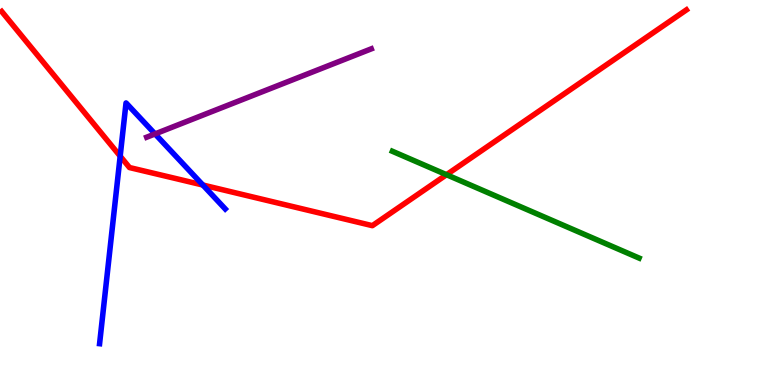[{'lines': ['blue', 'red'], 'intersections': [{'x': 1.55, 'y': 5.94}, {'x': 2.62, 'y': 5.19}]}, {'lines': ['green', 'red'], 'intersections': [{'x': 5.76, 'y': 5.46}]}, {'lines': ['purple', 'red'], 'intersections': []}, {'lines': ['blue', 'green'], 'intersections': []}, {'lines': ['blue', 'purple'], 'intersections': [{'x': 2.0, 'y': 6.52}]}, {'lines': ['green', 'purple'], 'intersections': []}]